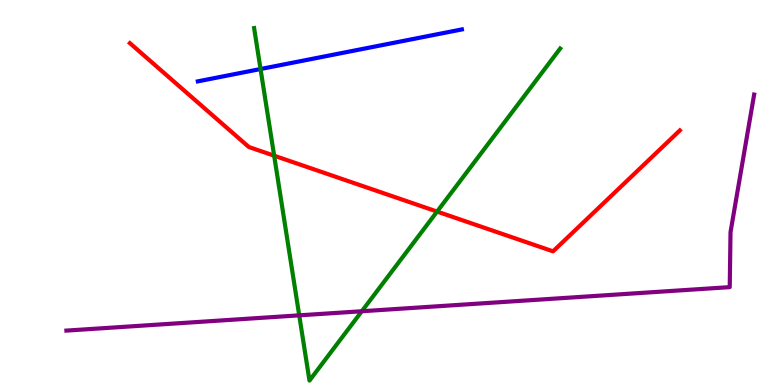[{'lines': ['blue', 'red'], 'intersections': []}, {'lines': ['green', 'red'], 'intersections': [{'x': 3.54, 'y': 5.96}, {'x': 5.64, 'y': 4.5}]}, {'lines': ['purple', 'red'], 'intersections': []}, {'lines': ['blue', 'green'], 'intersections': [{'x': 3.36, 'y': 8.21}]}, {'lines': ['blue', 'purple'], 'intersections': []}, {'lines': ['green', 'purple'], 'intersections': [{'x': 3.86, 'y': 1.81}, {'x': 4.67, 'y': 1.92}]}]